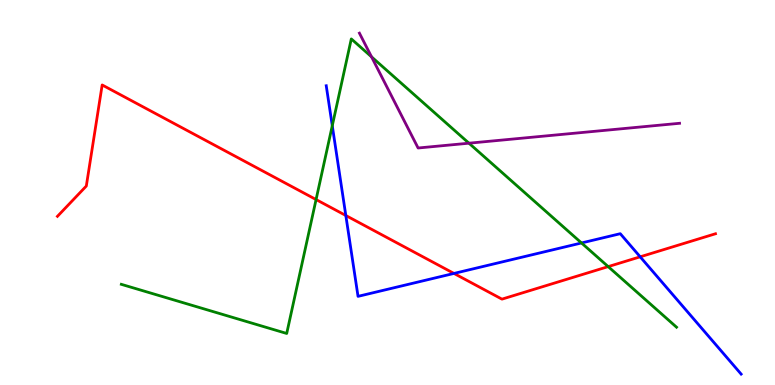[{'lines': ['blue', 'red'], 'intersections': [{'x': 4.46, 'y': 4.4}, {'x': 5.86, 'y': 2.9}, {'x': 8.26, 'y': 3.33}]}, {'lines': ['green', 'red'], 'intersections': [{'x': 4.08, 'y': 4.82}, {'x': 7.85, 'y': 3.07}]}, {'lines': ['purple', 'red'], 'intersections': []}, {'lines': ['blue', 'green'], 'intersections': [{'x': 4.29, 'y': 6.73}, {'x': 7.5, 'y': 3.69}]}, {'lines': ['blue', 'purple'], 'intersections': []}, {'lines': ['green', 'purple'], 'intersections': [{'x': 4.79, 'y': 8.52}, {'x': 6.05, 'y': 6.28}]}]